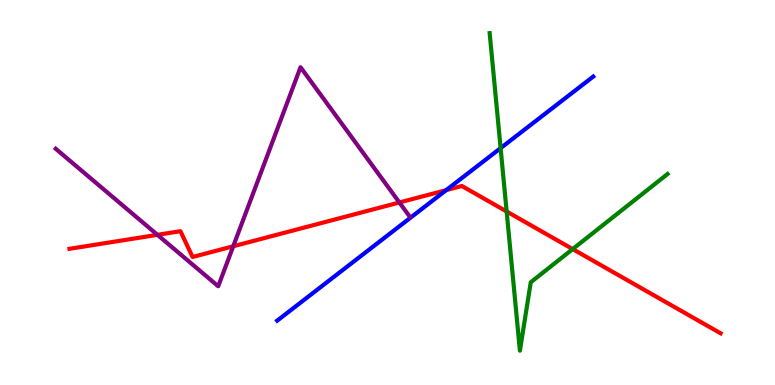[{'lines': ['blue', 'red'], 'intersections': [{'x': 5.76, 'y': 5.06}]}, {'lines': ['green', 'red'], 'intersections': [{'x': 6.54, 'y': 4.51}, {'x': 7.39, 'y': 3.53}]}, {'lines': ['purple', 'red'], 'intersections': [{'x': 2.03, 'y': 3.9}, {'x': 3.01, 'y': 3.6}, {'x': 5.15, 'y': 4.74}]}, {'lines': ['blue', 'green'], 'intersections': [{'x': 6.46, 'y': 6.15}]}, {'lines': ['blue', 'purple'], 'intersections': []}, {'lines': ['green', 'purple'], 'intersections': []}]